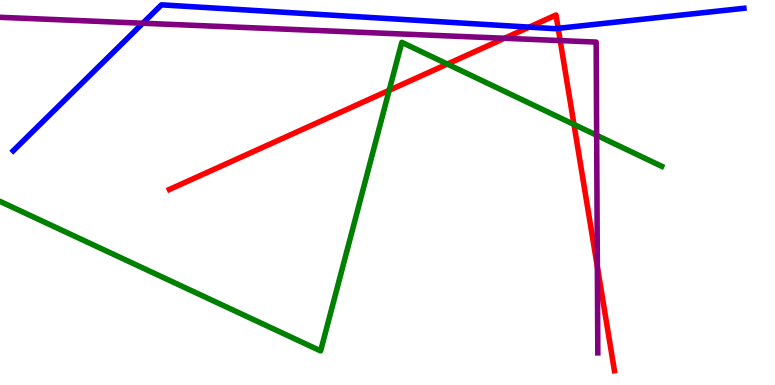[{'lines': ['blue', 'red'], 'intersections': [{'x': 6.83, 'y': 9.3}, {'x': 7.2, 'y': 9.26}]}, {'lines': ['green', 'red'], 'intersections': [{'x': 5.02, 'y': 7.65}, {'x': 5.77, 'y': 8.34}, {'x': 7.41, 'y': 6.77}]}, {'lines': ['purple', 'red'], 'intersections': [{'x': 6.51, 'y': 9.01}, {'x': 7.23, 'y': 8.95}, {'x': 7.71, 'y': 3.07}]}, {'lines': ['blue', 'green'], 'intersections': []}, {'lines': ['blue', 'purple'], 'intersections': [{'x': 1.84, 'y': 9.4}]}, {'lines': ['green', 'purple'], 'intersections': [{'x': 7.7, 'y': 6.49}]}]